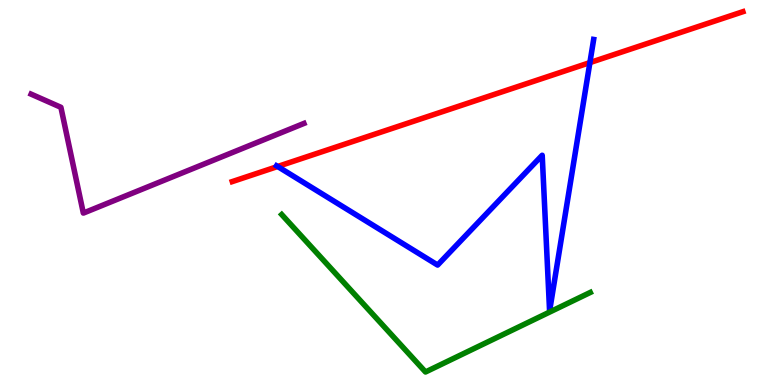[{'lines': ['blue', 'red'], 'intersections': [{'x': 3.58, 'y': 5.68}, {'x': 7.61, 'y': 8.37}]}, {'lines': ['green', 'red'], 'intersections': []}, {'lines': ['purple', 'red'], 'intersections': []}, {'lines': ['blue', 'green'], 'intersections': []}, {'lines': ['blue', 'purple'], 'intersections': []}, {'lines': ['green', 'purple'], 'intersections': []}]